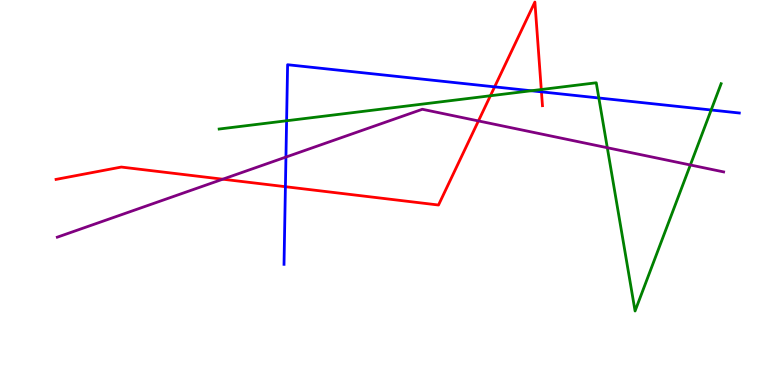[{'lines': ['blue', 'red'], 'intersections': [{'x': 3.68, 'y': 5.15}, {'x': 6.38, 'y': 7.74}, {'x': 6.99, 'y': 7.61}]}, {'lines': ['green', 'red'], 'intersections': [{'x': 6.33, 'y': 7.51}, {'x': 6.98, 'y': 7.67}]}, {'lines': ['purple', 'red'], 'intersections': [{'x': 2.87, 'y': 5.35}, {'x': 6.17, 'y': 6.86}]}, {'lines': ['blue', 'green'], 'intersections': [{'x': 3.7, 'y': 6.86}, {'x': 6.85, 'y': 7.64}, {'x': 7.73, 'y': 7.45}, {'x': 9.18, 'y': 7.14}]}, {'lines': ['blue', 'purple'], 'intersections': [{'x': 3.69, 'y': 5.92}]}, {'lines': ['green', 'purple'], 'intersections': [{'x': 7.84, 'y': 6.16}, {'x': 8.91, 'y': 5.71}]}]